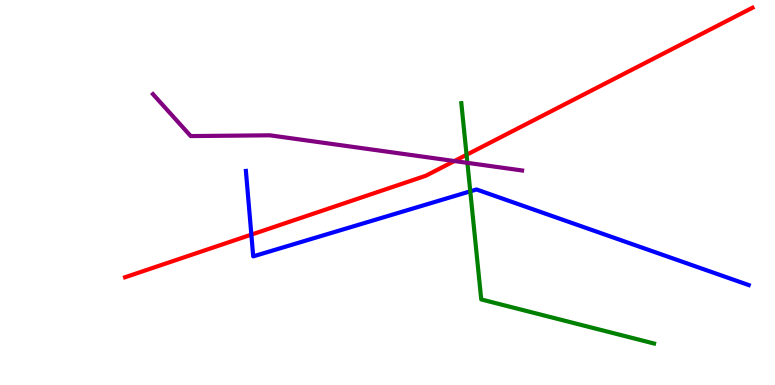[{'lines': ['blue', 'red'], 'intersections': [{'x': 3.24, 'y': 3.91}]}, {'lines': ['green', 'red'], 'intersections': [{'x': 6.02, 'y': 5.98}]}, {'lines': ['purple', 'red'], 'intersections': [{'x': 5.86, 'y': 5.82}]}, {'lines': ['blue', 'green'], 'intersections': [{'x': 6.07, 'y': 5.03}]}, {'lines': ['blue', 'purple'], 'intersections': []}, {'lines': ['green', 'purple'], 'intersections': [{'x': 6.03, 'y': 5.77}]}]